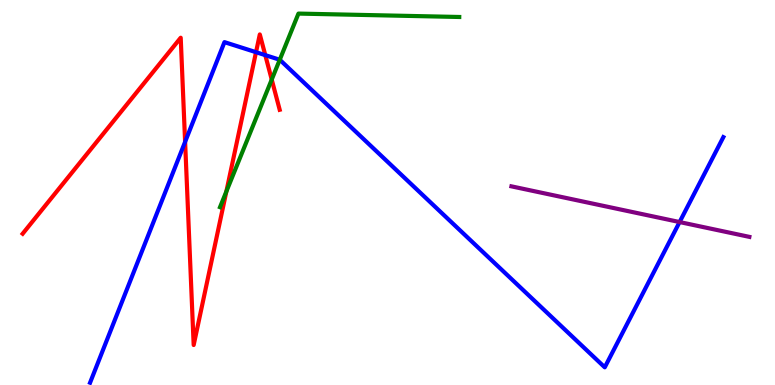[{'lines': ['blue', 'red'], 'intersections': [{'x': 2.39, 'y': 6.32}, {'x': 3.3, 'y': 8.64}, {'x': 3.42, 'y': 8.57}]}, {'lines': ['green', 'red'], 'intersections': [{'x': 2.92, 'y': 5.03}, {'x': 3.51, 'y': 7.93}]}, {'lines': ['purple', 'red'], 'intersections': []}, {'lines': ['blue', 'green'], 'intersections': [{'x': 3.61, 'y': 8.45}]}, {'lines': ['blue', 'purple'], 'intersections': [{'x': 8.77, 'y': 4.23}]}, {'lines': ['green', 'purple'], 'intersections': []}]